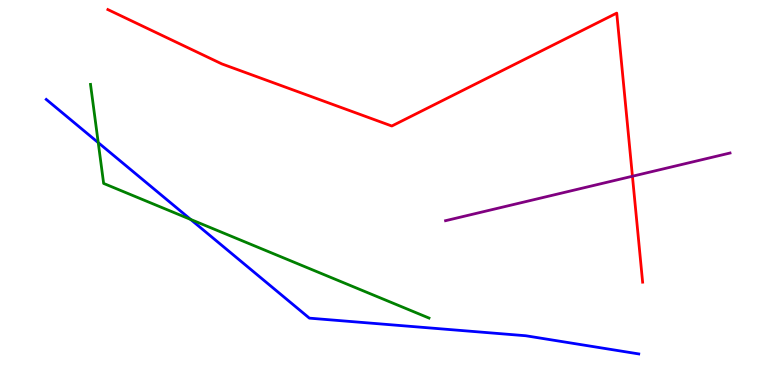[{'lines': ['blue', 'red'], 'intersections': []}, {'lines': ['green', 'red'], 'intersections': []}, {'lines': ['purple', 'red'], 'intersections': [{'x': 8.16, 'y': 5.42}]}, {'lines': ['blue', 'green'], 'intersections': [{'x': 1.27, 'y': 6.3}, {'x': 2.46, 'y': 4.3}]}, {'lines': ['blue', 'purple'], 'intersections': []}, {'lines': ['green', 'purple'], 'intersections': []}]